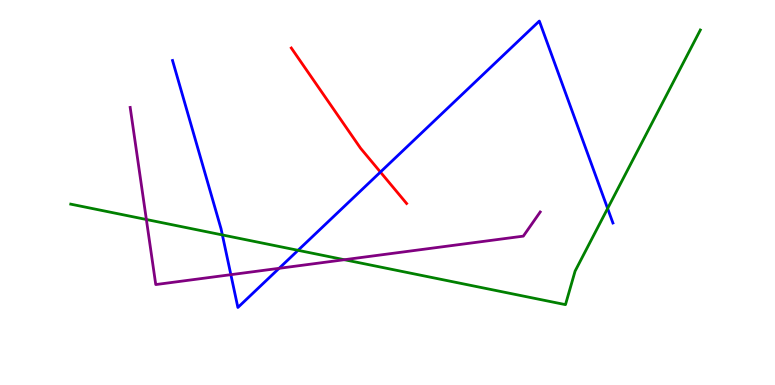[{'lines': ['blue', 'red'], 'intersections': [{'x': 4.91, 'y': 5.53}]}, {'lines': ['green', 'red'], 'intersections': []}, {'lines': ['purple', 'red'], 'intersections': []}, {'lines': ['blue', 'green'], 'intersections': [{'x': 2.87, 'y': 3.9}, {'x': 3.85, 'y': 3.5}, {'x': 7.84, 'y': 4.59}]}, {'lines': ['blue', 'purple'], 'intersections': [{'x': 2.98, 'y': 2.87}, {'x': 3.6, 'y': 3.03}]}, {'lines': ['green', 'purple'], 'intersections': [{'x': 1.89, 'y': 4.3}, {'x': 4.44, 'y': 3.25}]}]